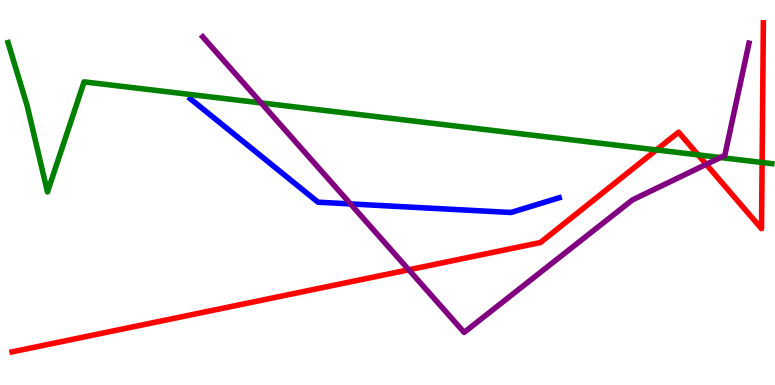[{'lines': ['blue', 'red'], 'intersections': []}, {'lines': ['green', 'red'], 'intersections': [{'x': 8.47, 'y': 6.11}, {'x': 9.01, 'y': 5.98}, {'x': 9.83, 'y': 5.78}]}, {'lines': ['purple', 'red'], 'intersections': [{'x': 5.27, 'y': 2.99}, {'x': 9.11, 'y': 5.73}]}, {'lines': ['blue', 'green'], 'intersections': []}, {'lines': ['blue', 'purple'], 'intersections': [{'x': 4.52, 'y': 4.7}]}, {'lines': ['green', 'purple'], 'intersections': [{'x': 3.37, 'y': 7.33}, {'x': 9.3, 'y': 5.91}]}]